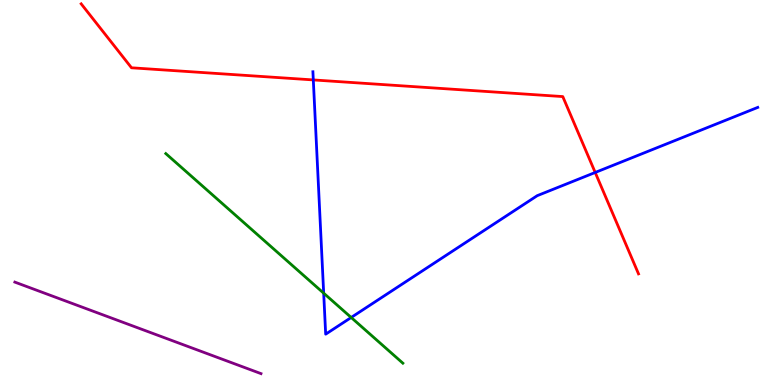[{'lines': ['blue', 'red'], 'intersections': [{'x': 4.04, 'y': 7.92}, {'x': 7.68, 'y': 5.52}]}, {'lines': ['green', 'red'], 'intersections': []}, {'lines': ['purple', 'red'], 'intersections': []}, {'lines': ['blue', 'green'], 'intersections': [{'x': 4.18, 'y': 2.39}, {'x': 4.53, 'y': 1.75}]}, {'lines': ['blue', 'purple'], 'intersections': []}, {'lines': ['green', 'purple'], 'intersections': []}]